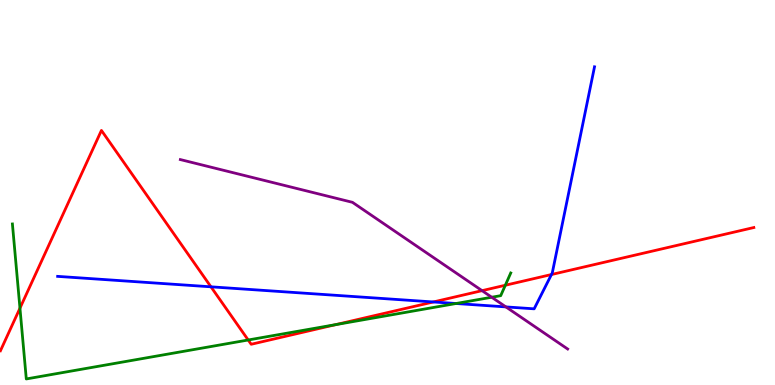[{'lines': ['blue', 'red'], 'intersections': [{'x': 2.72, 'y': 2.55}, {'x': 5.59, 'y': 2.16}, {'x': 7.12, 'y': 2.87}]}, {'lines': ['green', 'red'], 'intersections': [{'x': 0.258, 'y': 2.0}, {'x': 3.2, 'y': 1.17}, {'x': 4.33, 'y': 1.57}, {'x': 6.52, 'y': 2.59}]}, {'lines': ['purple', 'red'], 'intersections': [{'x': 6.22, 'y': 2.45}]}, {'lines': ['blue', 'green'], 'intersections': [{'x': 5.88, 'y': 2.12}]}, {'lines': ['blue', 'purple'], 'intersections': [{'x': 6.53, 'y': 2.03}]}, {'lines': ['green', 'purple'], 'intersections': [{'x': 6.34, 'y': 2.28}]}]